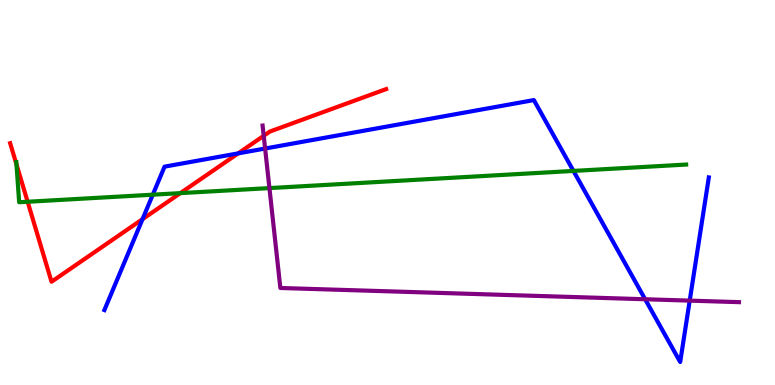[{'lines': ['blue', 'red'], 'intersections': [{'x': 1.84, 'y': 4.31}, {'x': 3.07, 'y': 6.02}]}, {'lines': ['green', 'red'], 'intersections': [{'x': 0.212, 'y': 5.73}, {'x': 0.357, 'y': 4.76}, {'x': 2.33, 'y': 4.98}]}, {'lines': ['purple', 'red'], 'intersections': [{'x': 3.4, 'y': 6.47}]}, {'lines': ['blue', 'green'], 'intersections': [{'x': 1.97, 'y': 4.94}, {'x': 7.4, 'y': 5.56}]}, {'lines': ['blue', 'purple'], 'intersections': [{'x': 3.42, 'y': 6.14}, {'x': 8.32, 'y': 2.23}, {'x': 8.9, 'y': 2.19}]}, {'lines': ['green', 'purple'], 'intersections': [{'x': 3.48, 'y': 5.11}]}]